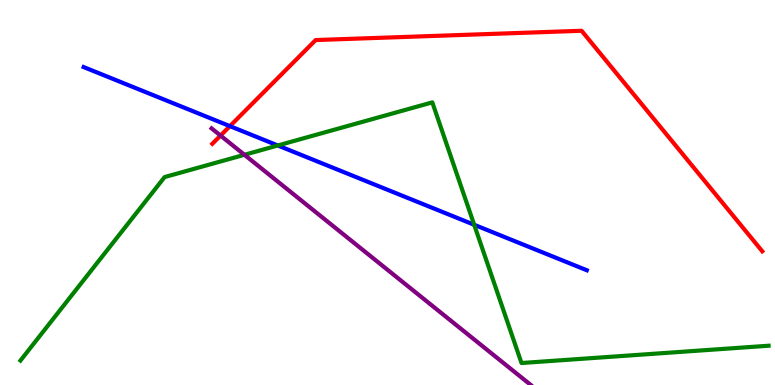[{'lines': ['blue', 'red'], 'intersections': [{'x': 2.97, 'y': 6.72}]}, {'lines': ['green', 'red'], 'intersections': []}, {'lines': ['purple', 'red'], 'intersections': [{'x': 2.85, 'y': 6.48}]}, {'lines': ['blue', 'green'], 'intersections': [{'x': 3.58, 'y': 6.22}, {'x': 6.12, 'y': 4.16}]}, {'lines': ['blue', 'purple'], 'intersections': []}, {'lines': ['green', 'purple'], 'intersections': [{'x': 3.15, 'y': 5.98}]}]